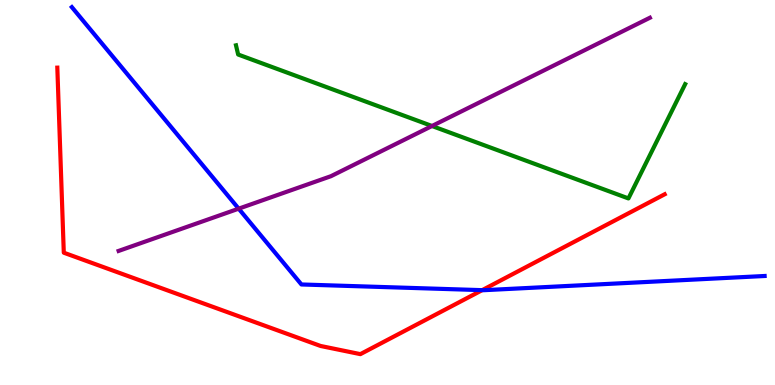[{'lines': ['blue', 'red'], 'intersections': [{'x': 6.22, 'y': 2.46}]}, {'lines': ['green', 'red'], 'intersections': []}, {'lines': ['purple', 'red'], 'intersections': []}, {'lines': ['blue', 'green'], 'intersections': []}, {'lines': ['blue', 'purple'], 'intersections': [{'x': 3.08, 'y': 4.58}]}, {'lines': ['green', 'purple'], 'intersections': [{'x': 5.57, 'y': 6.73}]}]